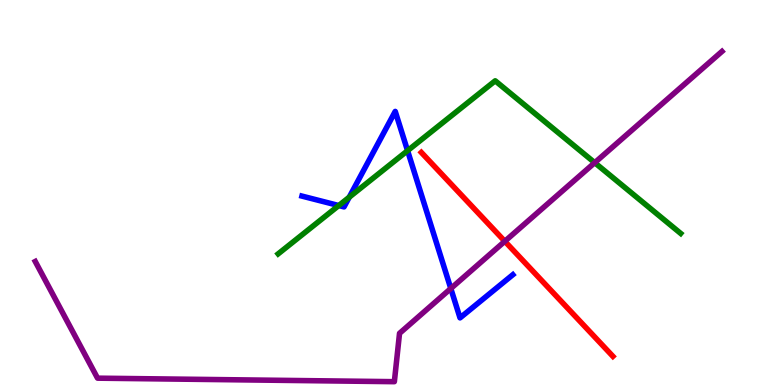[{'lines': ['blue', 'red'], 'intersections': []}, {'lines': ['green', 'red'], 'intersections': []}, {'lines': ['purple', 'red'], 'intersections': [{'x': 6.51, 'y': 3.73}]}, {'lines': ['blue', 'green'], 'intersections': [{'x': 4.37, 'y': 4.66}, {'x': 4.51, 'y': 4.88}, {'x': 5.26, 'y': 6.09}]}, {'lines': ['blue', 'purple'], 'intersections': [{'x': 5.82, 'y': 2.51}]}, {'lines': ['green', 'purple'], 'intersections': [{'x': 7.67, 'y': 5.77}]}]